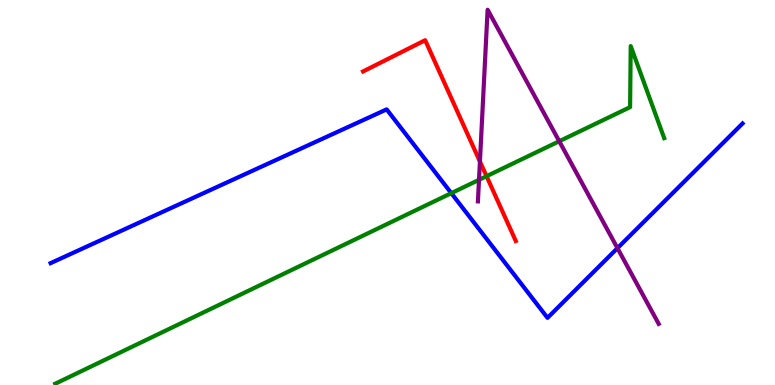[{'lines': ['blue', 'red'], 'intersections': []}, {'lines': ['green', 'red'], 'intersections': [{'x': 6.28, 'y': 5.42}]}, {'lines': ['purple', 'red'], 'intersections': [{'x': 6.19, 'y': 5.8}]}, {'lines': ['blue', 'green'], 'intersections': [{'x': 5.82, 'y': 4.98}]}, {'lines': ['blue', 'purple'], 'intersections': [{'x': 7.97, 'y': 3.55}]}, {'lines': ['green', 'purple'], 'intersections': [{'x': 6.18, 'y': 5.33}, {'x': 7.22, 'y': 6.33}]}]